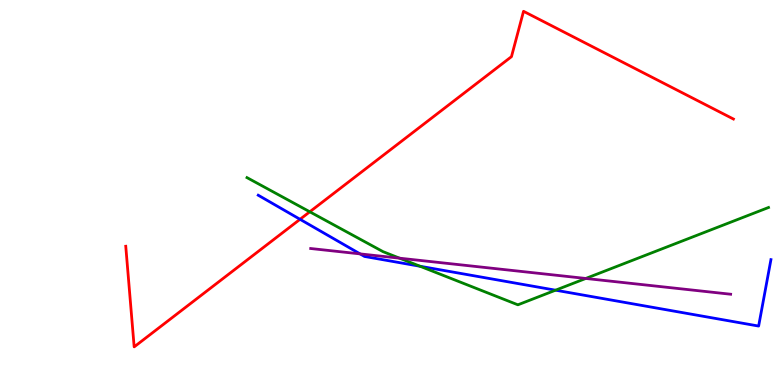[{'lines': ['blue', 'red'], 'intersections': [{'x': 3.87, 'y': 4.3}]}, {'lines': ['green', 'red'], 'intersections': [{'x': 4.0, 'y': 4.5}]}, {'lines': ['purple', 'red'], 'intersections': []}, {'lines': ['blue', 'green'], 'intersections': [{'x': 5.42, 'y': 3.08}, {'x': 7.17, 'y': 2.46}]}, {'lines': ['blue', 'purple'], 'intersections': [{'x': 4.65, 'y': 3.41}]}, {'lines': ['green', 'purple'], 'intersections': [{'x': 5.16, 'y': 3.29}, {'x': 7.56, 'y': 2.77}]}]